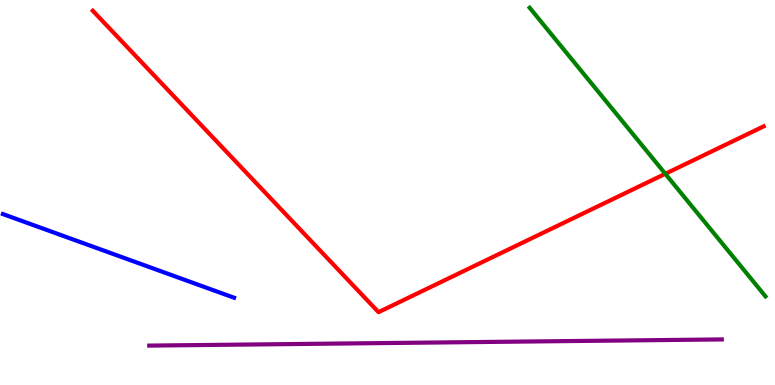[{'lines': ['blue', 'red'], 'intersections': []}, {'lines': ['green', 'red'], 'intersections': [{'x': 8.58, 'y': 5.49}]}, {'lines': ['purple', 'red'], 'intersections': []}, {'lines': ['blue', 'green'], 'intersections': []}, {'lines': ['blue', 'purple'], 'intersections': []}, {'lines': ['green', 'purple'], 'intersections': []}]